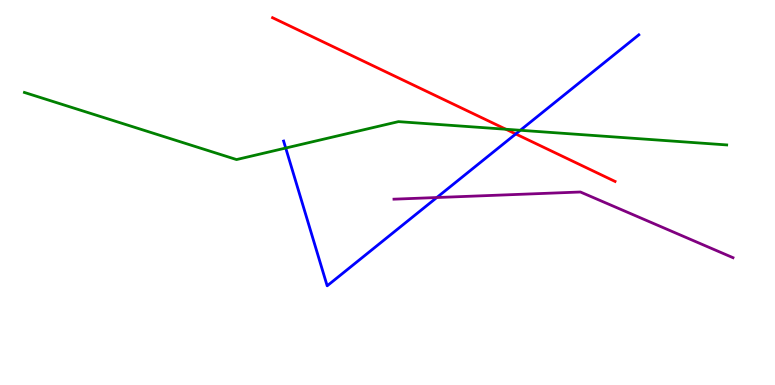[{'lines': ['blue', 'red'], 'intersections': [{'x': 6.65, 'y': 6.52}]}, {'lines': ['green', 'red'], 'intersections': [{'x': 6.53, 'y': 6.64}]}, {'lines': ['purple', 'red'], 'intersections': []}, {'lines': ['blue', 'green'], 'intersections': [{'x': 3.69, 'y': 6.15}, {'x': 6.71, 'y': 6.62}]}, {'lines': ['blue', 'purple'], 'intersections': [{'x': 5.64, 'y': 4.87}]}, {'lines': ['green', 'purple'], 'intersections': []}]